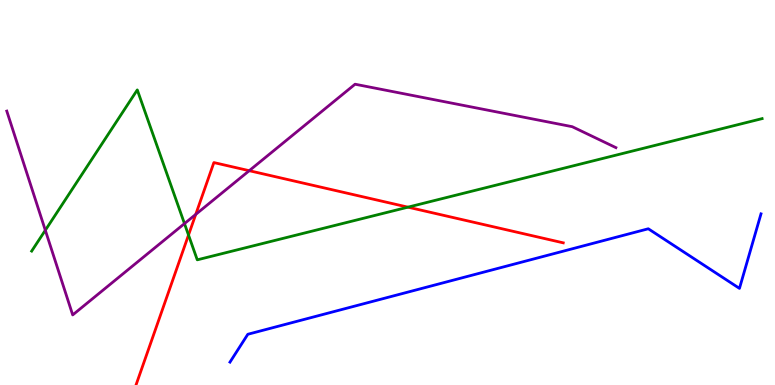[{'lines': ['blue', 'red'], 'intersections': []}, {'lines': ['green', 'red'], 'intersections': [{'x': 2.43, 'y': 3.9}, {'x': 5.26, 'y': 4.62}]}, {'lines': ['purple', 'red'], 'intersections': [{'x': 2.53, 'y': 4.43}, {'x': 3.22, 'y': 5.57}]}, {'lines': ['blue', 'green'], 'intersections': []}, {'lines': ['blue', 'purple'], 'intersections': []}, {'lines': ['green', 'purple'], 'intersections': [{'x': 0.585, 'y': 4.02}, {'x': 2.38, 'y': 4.19}]}]